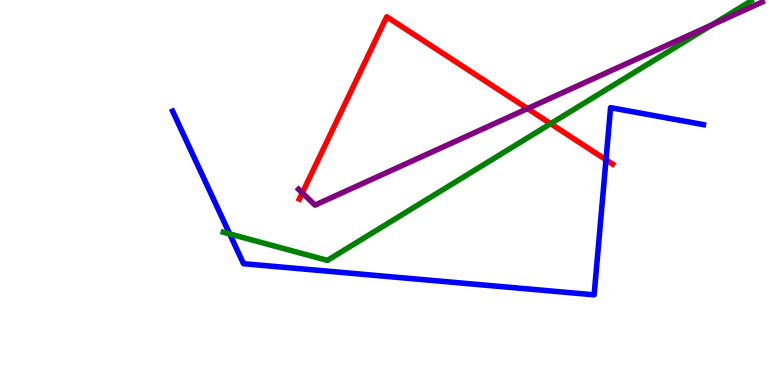[{'lines': ['blue', 'red'], 'intersections': [{'x': 7.82, 'y': 5.85}]}, {'lines': ['green', 'red'], 'intersections': [{'x': 7.11, 'y': 6.79}]}, {'lines': ['purple', 'red'], 'intersections': [{'x': 3.9, 'y': 4.99}, {'x': 6.81, 'y': 7.18}]}, {'lines': ['blue', 'green'], 'intersections': [{'x': 2.96, 'y': 3.92}]}, {'lines': ['blue', 'purple'], 'intersections': []}, {'lines': ['green', 'purple'], 'intersections': [{'x': 9.19, 'y': 9.36}]}]